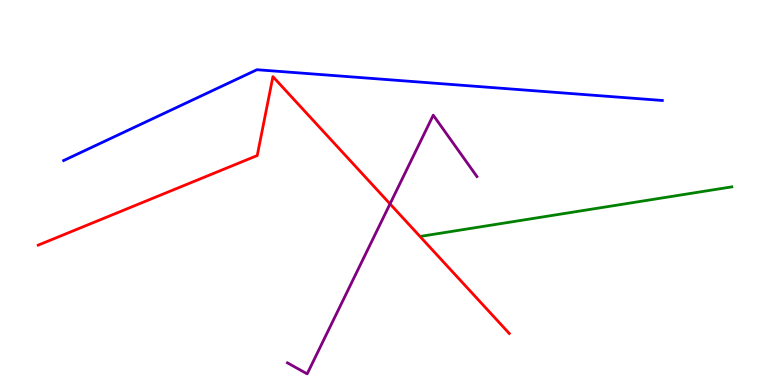[{'lines': ['blue', 'red'], 'intersections': []}, {'lines': ['green', 'red'], 'intersections': []}, {'lines': ['purple', 'red'], 'intersections': [{'x': 5.03, 'y': 4.7}]}, {'lines': ['blue', 'green'], 'intersections': []}, {'lines': ['blue', 'purple'], 'intersections': []}, {'lines': ['green', 'purple'], 'intersections': []}]